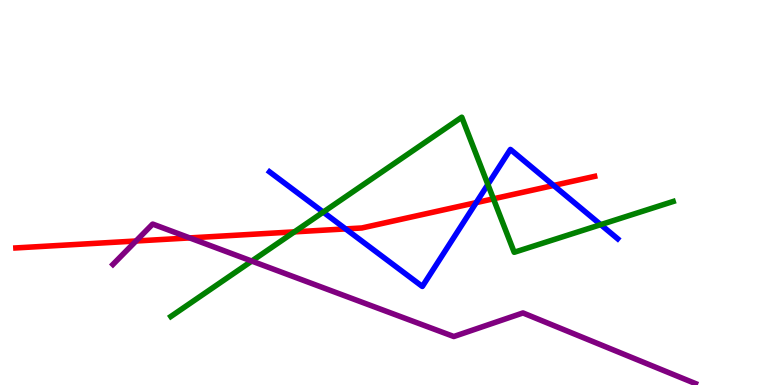[{'lines': ['blue', 'red'], 'intersections': [{'x': 4.46, 'y': 4.05}, {'x': 6.14, 'y': 4.74}, {'x': 7.14, 'y': 5.18}]}, {'lines': ['green', 'red'], 'intersections': [{'x': 3.8, 'y': 3.98}, {'x': 6.37, 'y': 4.84}]}, {'lines': ['purple', 'red'], 'intersections': [{'x': 1.75, 'y': 3.74}, {'x': 2.45, 'y': 3.82}]}, {'lines': ['blue', 'green'], 'intersections': [{'x': 4.17, 'y': 4.49}, {'x': 6.3, 'y': 5.21}, {'x': 7.75, 'y': 4.17}]}, {'lines': ['blue', 'purple'], 'intersections': []}, {'lines': ['green', 'purple'], 'intersections': [{'x': 3.25, 'y': 3.22}]}]